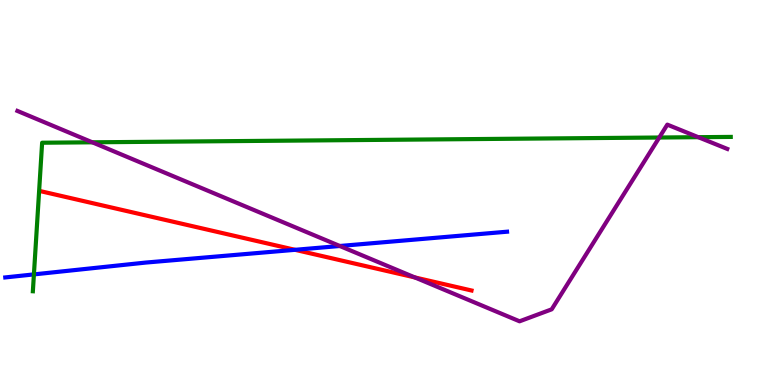[{'lines': ['blue', 'red'], 'intersections': [{'x': 3.81, 'y': 3.51}]}, {'lines': ['green', 'red'], 'intersections': []}, {'lines': ['purple', 'red'], 'intersections': [{'x': 5.35, 'y': 2.79}]}, {'lines': ['blue', 'green'], 'intersections': [{'x': 0.438, 'y': 2.87}]}, {'lines': ['blue', 'purple'], 'intersections': [{'x': 4.38, 'y': 3.61}]}, {'lines': ['green', 'purple'], 'intersections': [{'x': 1.19, 'y': 6.3}, {'x': 8.51, 'y': 6.43}, {'x': 9.01, 'y': 6.44}]}]